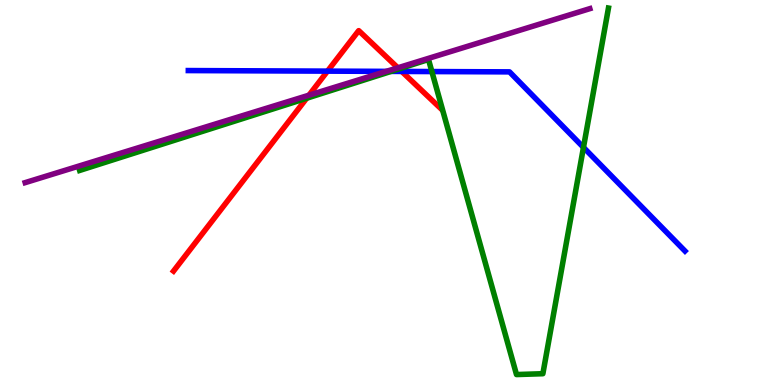[{'lines': ['blue', 'red'], 'intersections': [{'x': 4.23, 'y': 8.15}, {'x': 5.18, 'y': 8.14}]}, {'lines': ['green', 'red'], 'intersections': [{'x': 3.96, 'y': 7.45}, {'x': 5.15, 'y': 8.21}]}, {'lines': ['purple', 'red'], 'intersections': [{'x': 3.99, 'y': 7.53}, {'x': 5.13, 'y': 8.24}]}, {'lines': ['blue', 'green'], 'intersections': [{'x': 5.05, 'y': 8.15}, {'x': 5.57, 'y': 8.14}, {'x': 7.53, 'y': 6.17}]}, {'lines': ['blue', 'purple'], 'intersections': [{'x': 4.98, 'y': 8.15}]}, {'lines': ['green', 'purple'], 'intersections': []}]